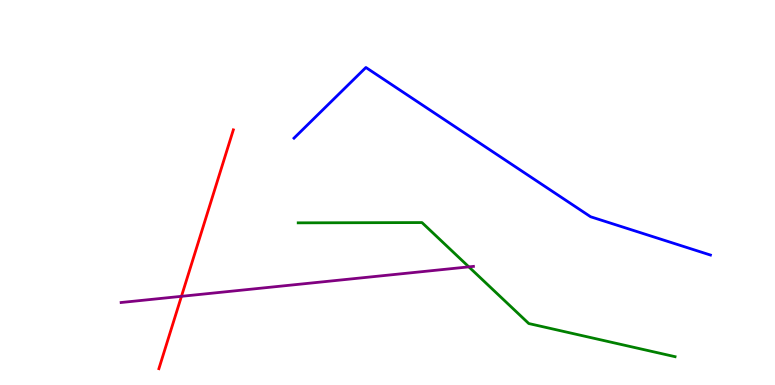[{'lines': ['blue', 'red'], 'intersections': []}, {'lines': ['green', 'red'], 'intersections': []}, {'lines': ['purple', 'red'], 'intersections': [{'x': 2.34, 'y': 2.3}]}, {'lines': ['blue', 'green'], 'intersections': []}, {'lines': ['blue', 'purple'], 'intersections': []}, {'lines': ['green', 'purple'], 'intersections': [{'x': 6.05, 'y': 3.07}]}]